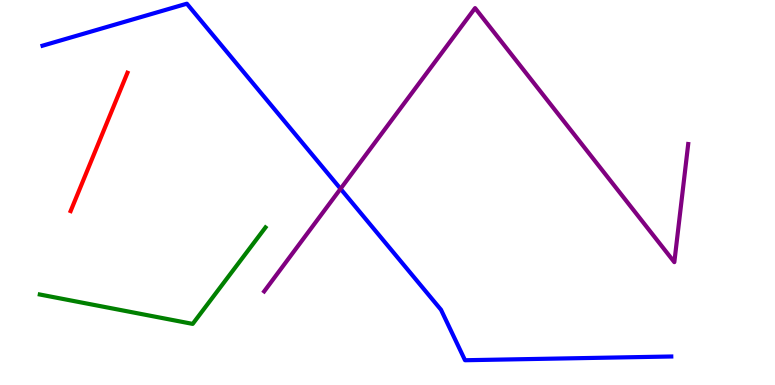[{'lines': ['blue', 'red'], 'intersections': []}, {'lines': ['green', 'red'], 'intersections': []}, {'lines': ['purple', 'red'], 'intersections': []}, {'lines': ['blue', 'green'], 'intersections': []}, {'lines': ['blue', 'purple'], 'intersections': [{'x': 4.39, 'y': 5.1}]}, {'lines': ['green', 'purple'], 'intersections': []}]